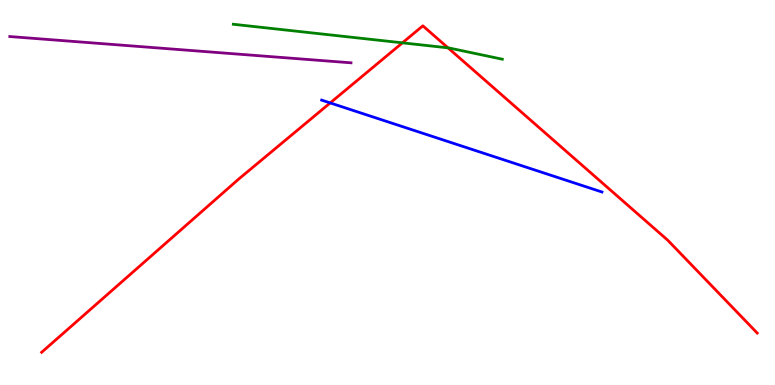[{'lines': ['blue', 'red'], 'intersections': [{'x': 4.26, 'y': 7.33}]}, {'lines': ['green', 'red'], 'intersections': [{'x': 5.19, 'y': 8.89}, {'x': 5.78, 'y': 8.76}]}, {'lines': ['purple', 'red'], 'intersections': []}, {'lines': ['blue', 'green'], 'intersections': []}, {'lines': ['blue', 'purple'], 'intersections': []}, {'lines': ['green', 'purple'], 'intersections': []}]